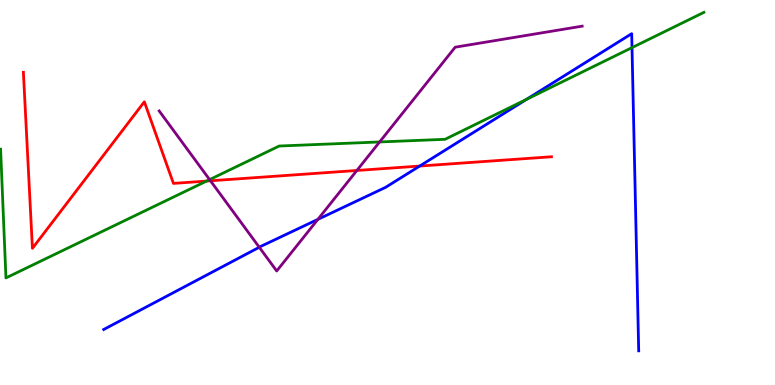[{'lines': ['blue', 'red'], 'intersections': [{'x': 5.42, 'y': 5.69}]}, {'lines': ['green', 'red'], 'intersections': [{'x': 2.67, 'y': 5.3}]}, {'lines': ['purple', 'red'], 'intersections': [{'x': 2.72, 'y': 5.3}, {'x': 4.6, 'y': 5.57}]}, {'lines': ['blue', 'green'], 'intersections': [{'x': 6.79, 'y': 7.42}, {'x': 8.15, 'y': 8.76}]}, {'lines': ['blue', 'purple'], 'intersections': [{'x': 3.35, 'y': 3.58}, {'x': 4.1, 'y': 4.3}]}, {'lines': ['green', 'purple'], 'intersections': [{'x': 2.7, 'y': 5.33}, {'x': 4.9, 'y': 6.31}]}]